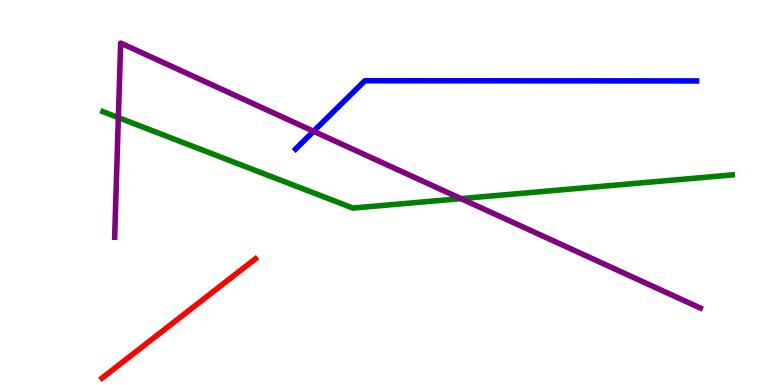[{'lines': ['blue', 'red'], 'intersections': []}, {'lines': ['green', 'red'], 'intersections': []}, {'lines': ['purple', 'red'], 'intersections': []}, {'lines': ['blue', 'green'], 'intersections': []}, {'lines': ['blue', 'purple'], 'intersections': [{'x': 4.05, 'y': 6.59}]}, {'lines': ['green', 'purple'], 'intersections': [{'x': 1.53, 'y': 6.95}, {'x': 5.95, 'y': 4.84}]}]